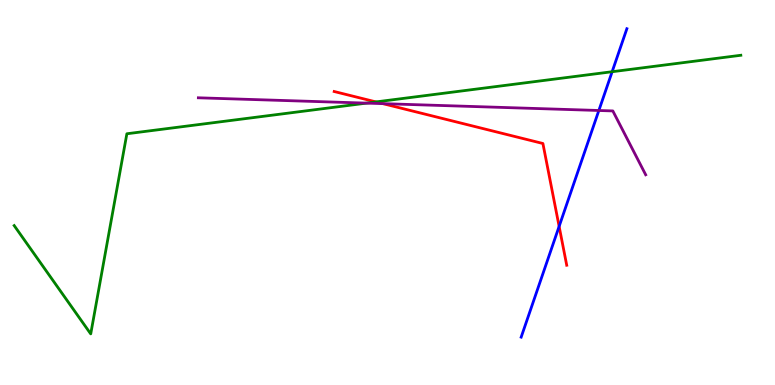[{'lines': ['blue', 'red'], 'intersections': [{'x': 7.21, 'y': 4.12}]}, {'lines': ['green', 'red'], 'intersections': [{'x': 4.85, 'y': 7.35}]}, {'lines': ['purple', 'red'], 'intersections': [{'x': 4.94, 'y': 7.31}]}, {'lines': ['blue', 'green'], 'intersections': [{'x': 7.9, 'y': 8.14}]}, {'lines': ['blue', 'purple'], 'intersections': [{'x': 7.73, 'y': 7.13}]}, {'lines': ['green', 'purple'], 'intersections': [{'x': 4.73, 'y': 7.32}]}]